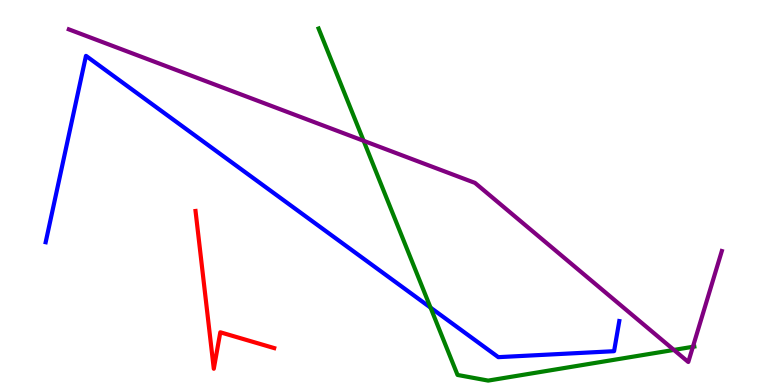[{'lines': ['blue', 'red'], 'intersections': []}, {'lines': ['green', 'red'], 'intersections': []}, {'lines': ['purple', 'red'], 'intersections': []}, {'lines': ['blue', 'green'], 'intersections': [{'x': 5.56, 'y': 2.01}]}, {'lines': ['blue', 'purple'], 'intersections': []}, {'lines': ['green', 'purple'], 'intersections': [{'x': 4.69, 'y': 6.34}, {'x': 8.7, 'y': 0.911}, {'x': 8.94, 'y': 0.993}]}]